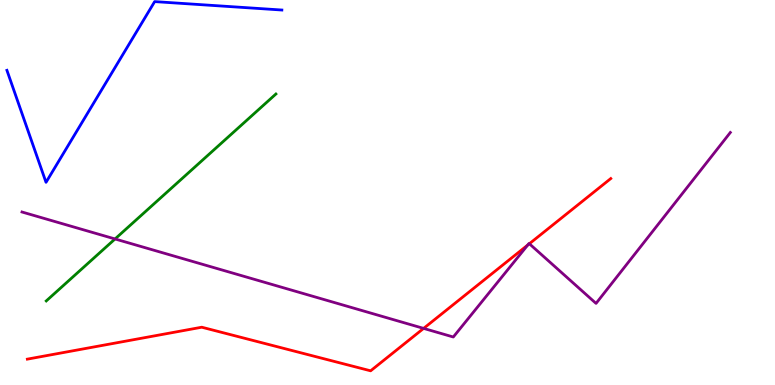[{'lines': ['blue', 'red'], 'intersections': []}, {'lines': ['green', 'red'], 'intersections': []}, {'lines': ['purple', 'red'], 'intersections': [{'x': 5.47, 'y': 1.47}, {'x': 6.81, 'y': 3.64}, {'x': 6.83, 'y': 3.67}]}, {'lines': ['blue', 'green'], 'intersections': []}, {'lines': ['blue', 'purple'], 'intersections': []}, {'lines': ['green', 'purple'], 'intersections': [{'x': 1.48, 'y': 3.79}]}]